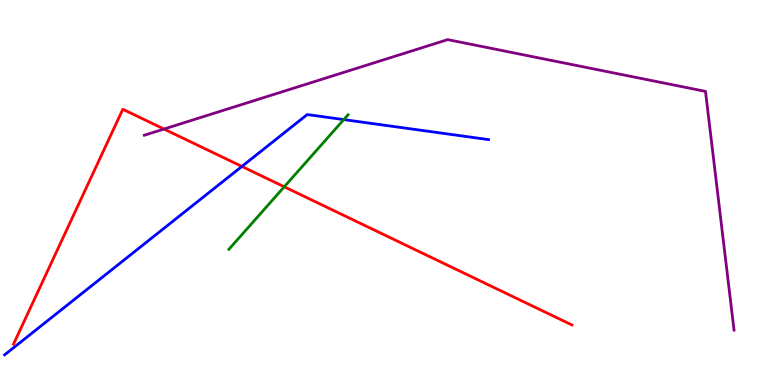[{'lines': ['blue', 'red'], 'intersections': [{'x': 3.12, 'y': 5.68}]}, {'lines': ['green', 'red'], 'intersections': [{'x': 3.67, 'y': 5.15}]}, {'lines': ['purple', 'red'], 'intersections': [{'x': 2.12, 'y': 6.65}]}, {'lines': ['blue', 'green'], 'intersections': [{'x': 4.44, 'y': 6.89}]}, {'lines': ['blue', 'purple'], 'intersections': []}, {'lines': ['green', 'purple'], 'intersections': []}]